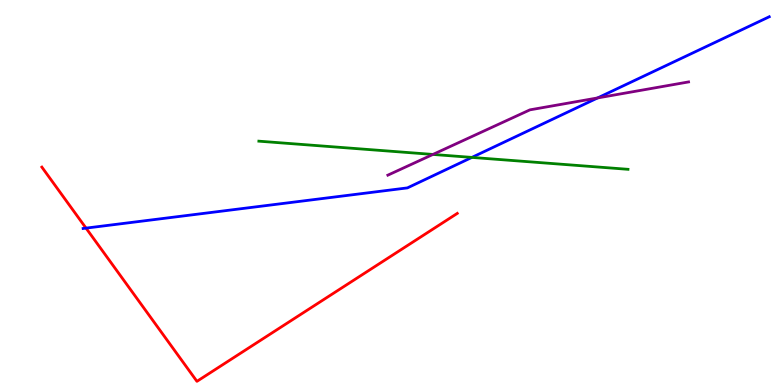[{'lines': ['blue', 'red'], 'intersections': [{'x': 1.11, 'y': 4.07}]}, {'lines': ['green', 'red'], 'intersections': []}, {'lines': ['purple', 'red'], 'intersections': []}, {'lines': ['blue', 'green'], 'intersections': [{'x': 6.09, 'y': 5.91}]}, {'lines': ['blue', 'purple'], 'intersections': [{'x': 7.71, 'y': 7.46}]}, {'lines': ['green', 'purple'], 'intersections': [{'x': 5.59, 'y': 5.99}]}]